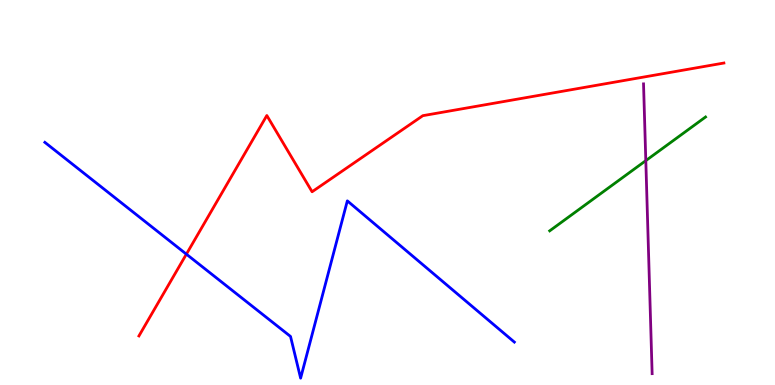[{'lines': ['blue', 'red'], 'intersections': [{'x': 2.4, 'y': 3.4}]}, {'lines': ['green', 'red'], 'intersections': []}, {'lines': ['purple', 'red'], 'intersections': []}, {'lines': ['blue', 'green'], 'intersections': []}, {'lines': ['blue', 'purple'], 'intersections': []}, {'lines': ['green', 'purple'], 'intersections': [{'x': 8.33, 'y': 5.83}]}]